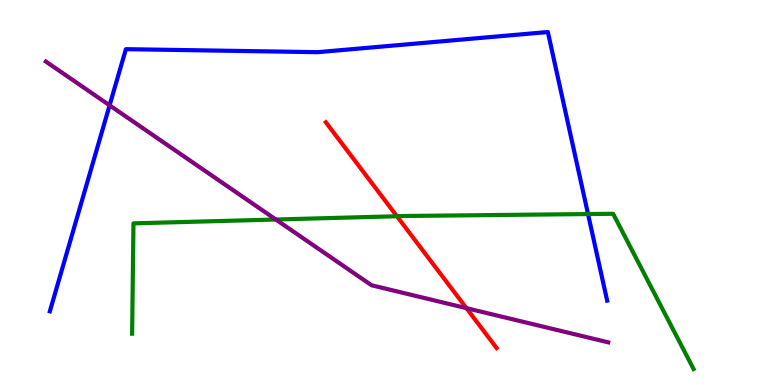[{'lines': ['blue', 'red'], 'intersections': []}, {'lines': ['green', 'red'], 'intersections': [{'x': 5.12, 'y': 4.38}]}, {'lines': ['purple', 'red'], 'intersections': [{'x': 6.02, 'y': 2.0}]}, {'lines': ['blue', 'green'], 'intersections': [{'x': 7.59, 'y': 4.44}]}, {'lines': ['blue', 'purple'], 'intersections': [{'x': 1.41, 'y': 7.26}]}, {'lines': ['green', 'purple'], 'intersections': [{'x': 3.56, 'y': 4.3}]}]